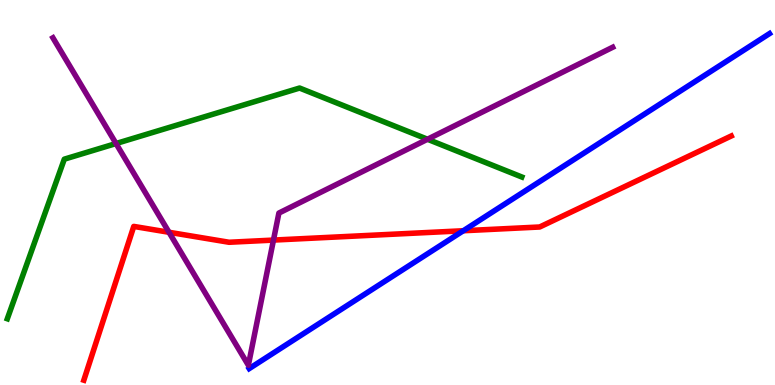[{'lines': ['blue', 'red'], 'intersections': [{'x': 5.98, 'y': 4.01}]}, {'lines': ['green', 'red'], 'intersections': []}, {'lines': ['purple', 'red'], 'intersections': [{'x': 2.18, 'y': 3.97}, {'x': 3.53, 'y': 3.76}]}, {'lines': ['blue', 'green'], 'intersections': []}, {'lines': ['blue', 'purple'], 'intersections': []}, {'lines': ['green', 'purple'], 'intersections': [{'x': 1.5, 'y': 6.27}, {'x': 5.52, 'y': 6.38}]}]